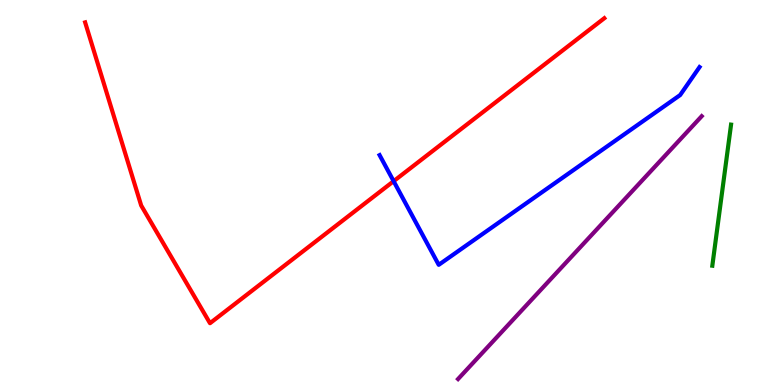[{'lines': ['blue', 'red'], 'intersections': [{'x': 5.08, 'y': 5.29}]}, {'lines': ['green', 'red'], 'intersections': []}, {'lines': ['purple', 'red'], 'intersections': []}, {'lines': ['blue', 'green'], 'intersections': []}, {'lines': ['blue', 'purple'], 'intersections': []}, {'lines': ['green', 'purple'], 'intersections': []}]